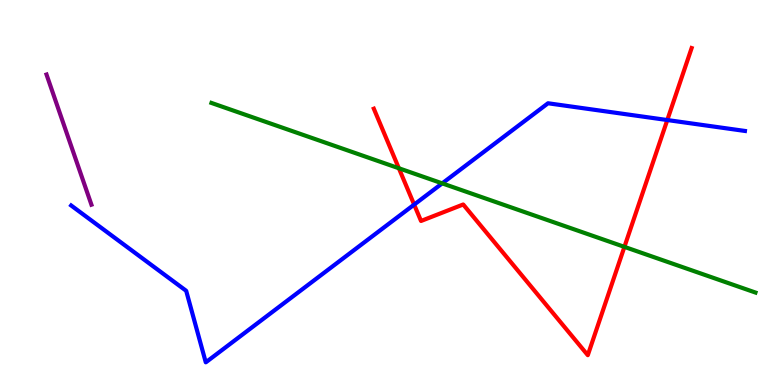[{'lines': ['blue', 'red'], 'intersections': [{'x': 5.34, 'y': 4.69}, {'x': 8.61, 'y': 6.88}]}, {'lines': ['green', 'red'], 'intersections': [{'x': 5.15, 'y': 5.63}, {'x': 8.06, 'y': 3.59}]}, {'lines': ['purple', 'red'], 'intersections': []}, {'lines': ['blue', 'green'], 'intersections': [{'x': 5.71, 'y': 5.24}]}, {'lines': ['blue', 'purple'], 'intersections': []}, {'lines': ['green', 'purple'], 'intersections': []}]